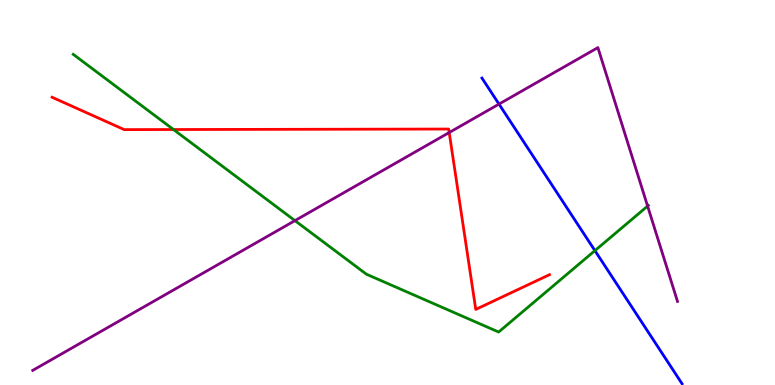[{'lines': ['blue', 'red'], 'intersections': []}, {'lines': ['green', 'red'], 'intersections': [{'x': 2.24, 'y': 6.64}]}, {'lines': ['purple', 'red'], 'intersections': [{'x': 5.8, 'y': 6.56}]}, {'lines': ['blue', 'green'], 'intersections': [{'x': 7.68, 'y': 3.49}]}, {'lines': ['blue', 'purple'], 'intersections': [{'x': 6.44, 'y': 7.3}]}, {'lines': ['green', 'purple'], 'intersections': [{'x': 3.81, 'y': 4.27}, {'x': 8.36, 'y': 4.65}]}]